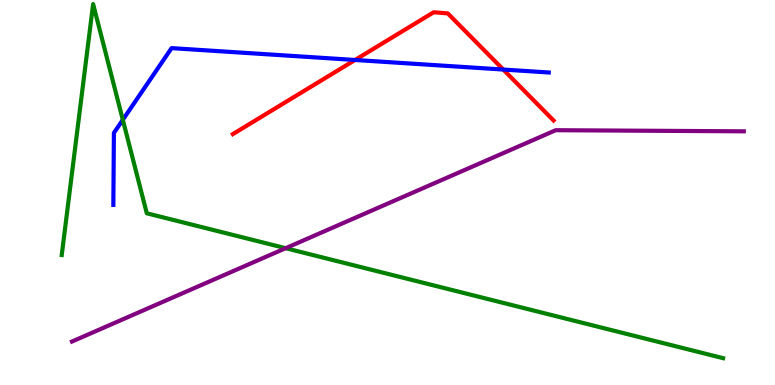[{'lines': ['blue', 'red'], 'intersections': [{'x': 4.58, 'y': 8.44}, {'x': 6.49, 'y': 8.19}]}, {'lines': ['green', 'red'], 'intersections': []}, {'lines': ['purple', 'red'], 'intersections': []}, {'lines': ['blue', 'green'], 'intersections': [{'x': 1.58, 'y': 6.89}]}, {'lines': ['blue', 'purple'], 'intersections': []}, {'lines': ['green', 'purple'], 'intersections': [{'x': 3.69, 'y': 3.55}]}]